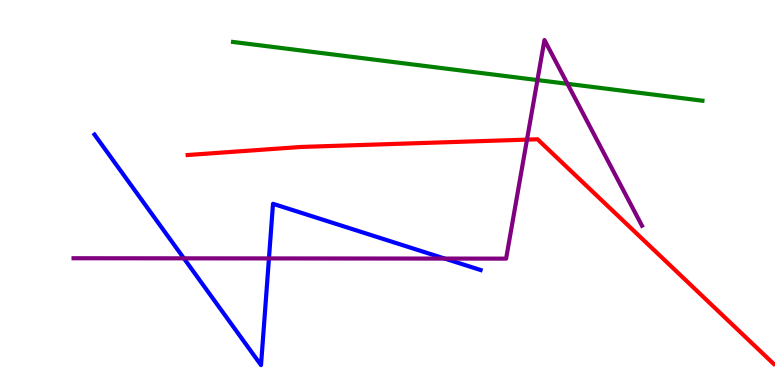[{'lines': ['blue', 'red'], 'intersections': []}, {'lines': ['green', 'red'], 'intersections': []}, {'lines': ['purple', 'red'], 'intersections': [{'x': 6.8, 'y': 6.37}]}, {'lines': ['blue', 'green'], 'intersections': []}, {'lines': ['blue', 'purple'], 'intersections': [{'x': 2.37, 'y': 3.29}, {'x': 3.47, 'y': 3.29}, {'x': 5.74, 'y': 3.28}]}, {'lines': ['green', 'purple'], 'intersections': [{'x': 6.93, 'y': 7.92}, {'x': 7.32, 'y': 7.82}]}]